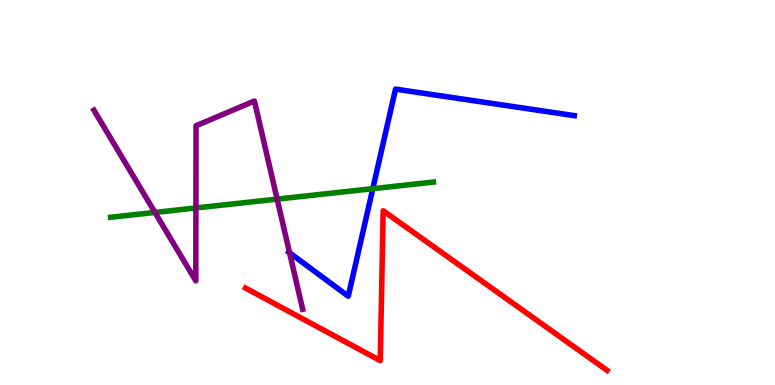[{'lines': ['blue', 'red'], 'intersections': []}, {'lines': ['green', 'red'], 'intersections': []}, {'lines': ['purple', 'red'], 'intersections': []}, {'lines': ['blue', 'green'], 'intersections': [{'x': 4.81, 'y': 5.1}]}, {'lines': ['blue', 'purple'], 'intersections': [{'x': 3.74, 'y': 3.43}]}, {'lines': ['green', 'purple'], 'intersections': [{'x': 2.0, 'y': 4.48}, {'x': 2.53, 'y': 4.6}, {'x': 3.58, 'y': 4.83}]}]